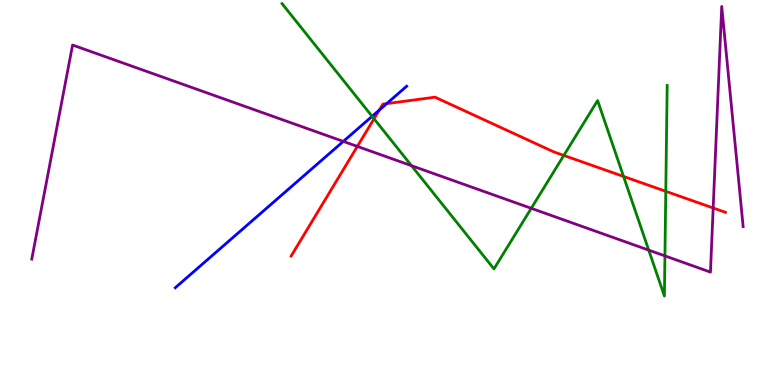[{'lines': ['blue', 'red'], 'intersections': [{'x': 4.89, 'y': 7.14}, {'x': 4.99, 'y': 7.31}]}, {'lines': ['green', 'red'], 'intersections': [{'x': 4.83, 'y': 6.91}, {'x': 7.27, 'y': 5.96}, {'x': 8.05, 'y': 5.42}, {'x': 8.59, 'y': 5.03}]}, {'lines': ['purple', 'red'], 'intersections': [{'x': 4.61, 'y': 6.2}, {'x': 9.2, 'y': 4.6}]}, {'lines': ['blue', 'green'], 'intersections': [{'x': 4.8, 'y': 6.98}]}, {'lines': ['blue', 'purple'], 'intersections': [{'x': 4.43, 'y': 6.33}]}, {'lines': ['green', 'purple'], 'intersections': [{'x': 5.31, 'y': 5.7}, {'x': 6.85, 'y': 4.59}, {'x': 8.37, 'y': 3.5}, {'x': 8.58, 'y': 3.35}]}]